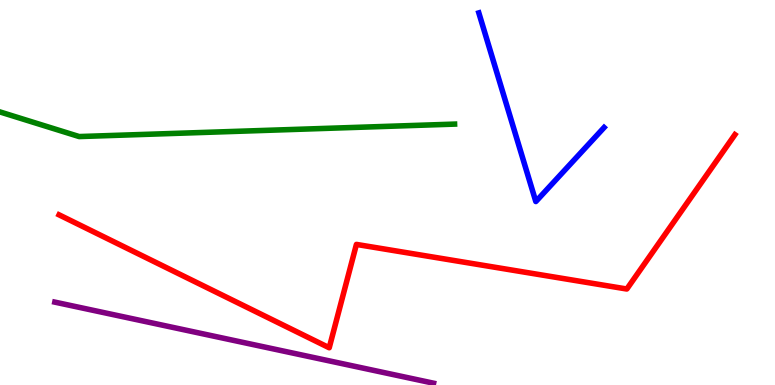[{'lines': ['blue', 'red'], 'intersections': []}, {'lines': ['green', 'red'], 'intersections': []}, {'lines': ['purple', 'red'], 'intersections': []}, {'lines': ['blue', 'green'], 'intersections': []}, {'lines': ['blue', 'purple'], 'intersections': []}, {'lines': ['green', 'purple'], 'intersections': []}]